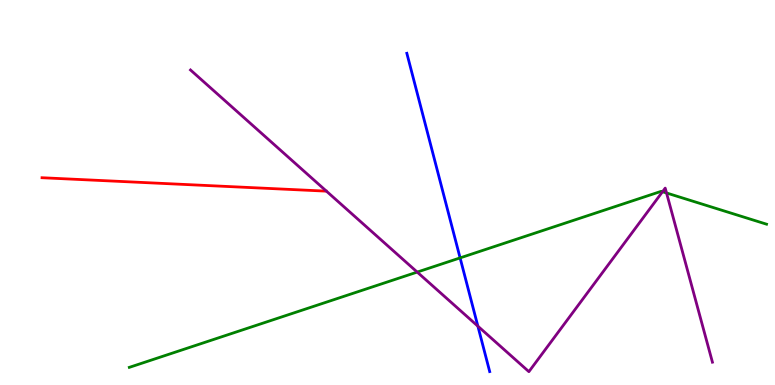[{'lines': ['blue', 'red'], 'intersections': []}, {'lines': ['green', 'red'], 'intersections': []}, {'lines': ['purple', 'red'], 'intersections': []}, {'lines': ['blue', 'green'], 'intersections': [{'x': 5.94, 'y': 3.3}]}, {'lines': ['blue', 'purple'], 'intersections': [{'x': 6.17, 'y': 1.53}]}, {'lines': ['green', 'purple'], 'intersections': [{'x': 5.38, 'y': 2.93}, {'x': 8.55, 'y': 5.02}, {'x': 8.6, 'y': 4.99}]}]